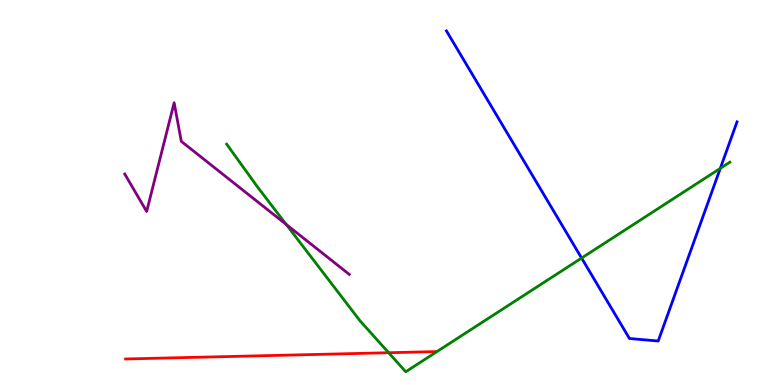[{'lines': ['blue', 'red'], 'intersections': []}, {'lines': ['green', 'red'], 'intersections': [{'x': 5.01, 'y': 0.838}]}, {'lines': ['purple', 'red'], 'intersections': []}, {'lines': ['blue', 'green'], 'intersections': [{'x': 7.5, 'y': 3.3}, {'x': 9.29, 'y': 5.63}]}, {'lines': ['blue', 'purple'], 'intersections': []}, {'lines': ['green', 'purple'], 'intersections': [{'x': 3.69, 'y': 4.17}]}]